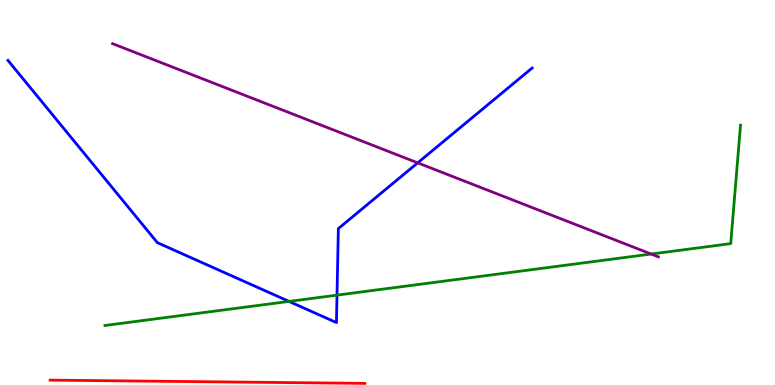[{'lines': ['blue', 'red'], 'intersections': []}, {'lines': ['green', 'red'], 'intersections': []}, {'lines': ['purple', 'red'], 'intersections': []}, {'lines': ['blue', 'green'], 'intersections': [{'x': 3.73, 'y': 2.17}, {'x': 4.35, 'y': 2.33}]}, {'lines': ['blue', 'purple'], 'intersections': [{'x': 5.39, 'y': 5.77}]}, {'lines': ['green', 'purple'], 'intersections': [{'x': 8.4, 'y': 3.4}]}]